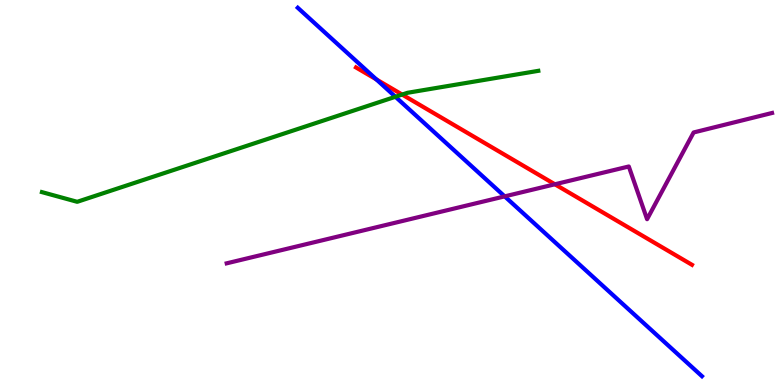[{'lines': ['blue', 'red'], 'intersections': [{'x': 4.86, 'y': 7.94}]}, {'lines': ['green', 'red'], 'intersections': [{'x': 5.19, 'y': 7.54}]}, {'lines': ['purple', 'red'], 'intersections': [{'x': 7.16, 'y': 5.21}]}, {'lines': ['blue', 'green'], 'intersections': [{'x': 5.1, 'y': 7.49}]}, {'lines': ['blue', 'purple'], 'intersections': [{'x': 6.51, 'y': 4.9}]}, {'lines': ['green', 'purple'], 'intersections': []}]